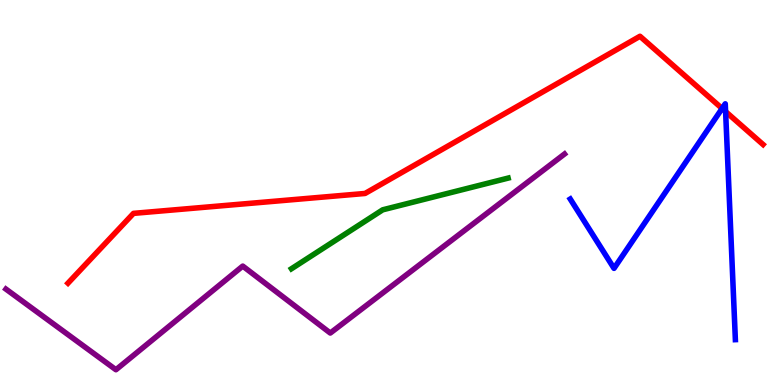[{'lines': ['blue', 'red'], 'intersections': [{'x': 9.32, 'y': 7.18}, {'x': 9.36, 'y': 7.1}]}, {'lines': ['green', 'red'], 'intersections': []}, {'lines': ['purple', 'red'], 'intersections': []}, {'lines': ['blue', 'green'], 'intersections': []}, {'lines': ['blue', 'purple'], 'intersections': []}, {'lines': ['green', 'purple'], 'intersections': []}]